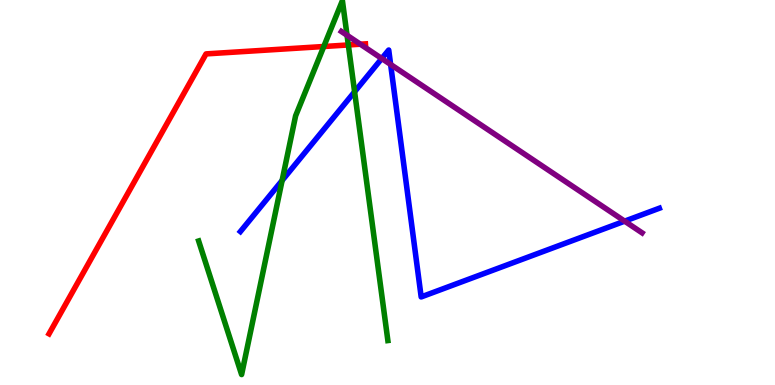[{'lines': ['blue', 'red'], 'intersections': []}, {'lines': ['green', 'red'], 'intersections': [{'x': 4.18, 'y': 8.79}, {'x': 4.49, 'y': 8.83}]}, {'lines': ['purple', 'red'], 'intersections': [{'x': 4.65, 'y': 8.85}]}, {'lines': ['blue', 'green'], 'intersections': [{'x': 3.64, 'y': 5.31}, {'x': 4.58, 'y': 7.62}]}, {'lines': ['blue', 'purple'], 'intersections': [{'x': 4.93, 'y': 8.48}, {'x': 5.04, 'y': 8.33}, {'x': 8.06, 'y': 4.26}]}, {'lines': ['green', 'purple'], 'intersections': [{'x': 4.48, 'y': 9.08}]}]